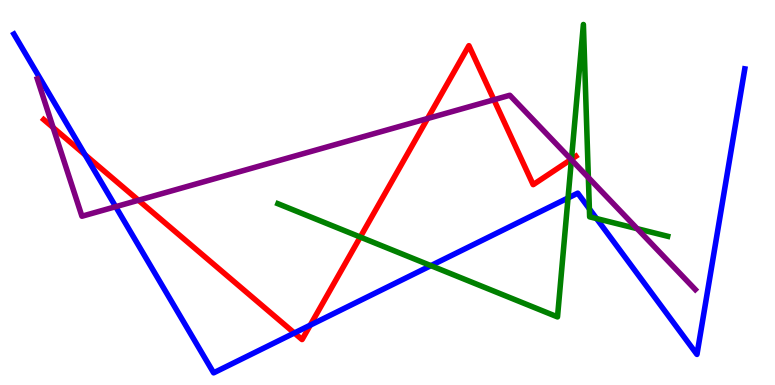[{'lines': ['blue', 'red'], 'intersections': [{'x': 1.1, 'y': 5.98}, {'x': 3.8, 'y': 1.35}, {'x': 4.0, 'y': 1.55}]}, {'lines': ['green', 'red'], 'intersections': [{'x': 4.65, 'y': 3.84}, {'x': 7.37, 'y': 5.87}]}, {'lines': ['purple', 'red'], 'intersections': [{'x': 0.685, 'y': 6.69}, {'x': 1.79, 'y': 4.8}, {'x': 5.52, 'y': 6.92}, {'x': 6.37, 'y': 7.41}, {'x': 7.37, 'y': 5.86}]}, {'lines': ['blue', 'green'], 'intersections': [{'x': 5.56, 'y': 3.1}, {'x': 7.33, 'y': 4.86}, {'x': 7.6, 'y': 4.58}, {'x': 7.7, 'y': 4.32}]}, {'lines': ['blue', 'purple'], 'intersections': [{'x': 1.49, 'y': 4.63}]}, {'lines': ['green', 'purple'], 'intersections': [{'x': 7.37, 'y': 5.85}, {'x': 7.59, 'y': 5.39}, {'x': 8.22, 'y': 4.06}]}]